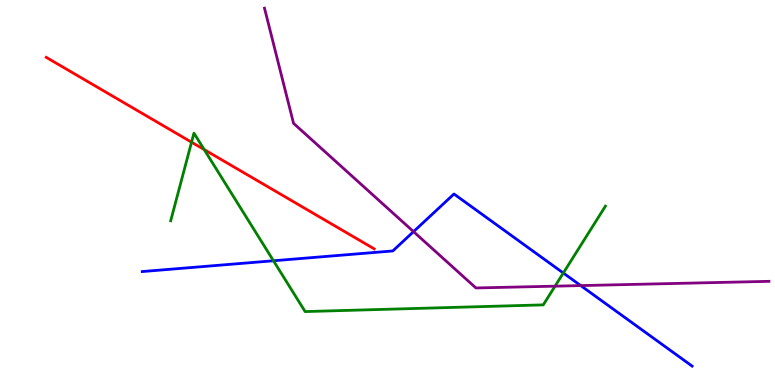[{'lines': ['blue', 'red'], 'intersections': []}, {'lines': ['green', 'red'], 'intersections': [{'x': 2.47, 'y': 6.31}, {'x': 2.63, 'y': 6.11}]}, {'lines': ['purple', 'red'], 'intersections': []}, {'lines': ['blue', 'green'], 'intersections': [{'x': 3.53, 'y': 3.23}, {'x': 7.27, 'y': 2.91}]}, {'lines': ['blue', 'purple'], 'intersections': [{'x': 5.34, 'y': 3.98}, {'x': 7.49, 'y': 2.58}]}, {'lines': ['green', 'purple'], 'intersections': [{'x': 7.16, 'y': 2.57}]}]